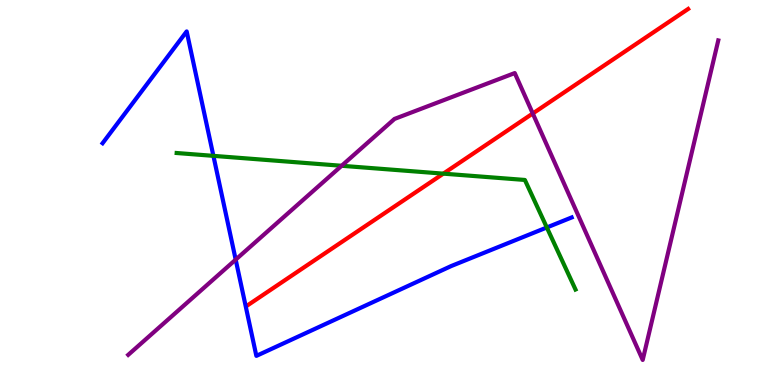[{'lines': ['blue', 'red'], 'intersections': []}, {'lines': ['green', 'red'], 'intersections': [{'x': 5.72, 'y': 5.49}]}, {'lines': ['purple', 'red'], 'intersections': [{'x': 6.87, 'y': 7.05}]}, {'lines': ['blue', 'green'], 'intersections': [{'x': 2.75, 'y': 5.95}, {'x': 7.06, 'y': 4.09}]}, {'lines': ['blue', 'purple'], 'intersections': [{'x': 3.04, 'y': 3.26}]}, {'lines': ['green', 'purple'], 'intersections': [{'x': 4.41, 'y': 5.69}]}]